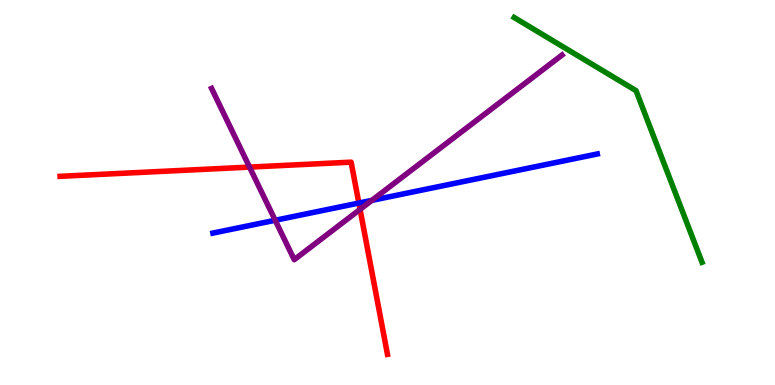[{'lines': ['blue', 'red'], 'intersections': [{'x': 4.63, 'y': 4.73}]}, {'lines': ['green', 'red'], 'intersections': []}, {'lines': ['purple', 'red'], 'intersections': [{'x': 3.22, 'y': 5.66}, {'x': 4.65, 'y': 4.56}]}, {'lines': ['blue', 'green'], 'intersections': []}, {'lines': ['blue', 'purple'], 'intersections': [{'x': 3.55, 'y': 4.28}, {'x': 4.8, 'y': 4.8}]}, {'lines': ['green', 'purple'], 'intersections': []}]